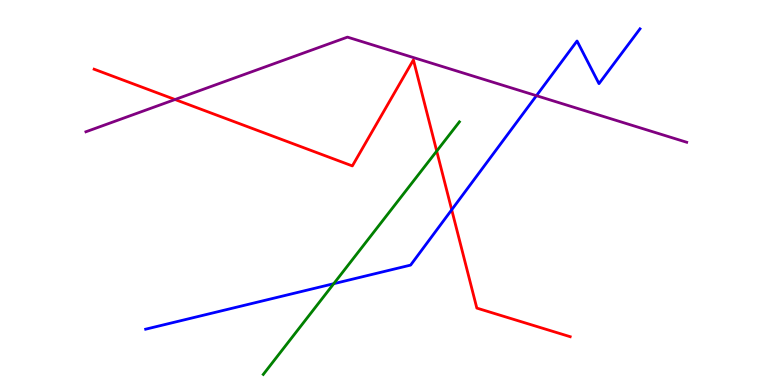[{'lines': ['blue', 'red'], 'intersections': [{'x': 5.83, 'y': 4.55}]}, {'lines': ['green', 'red'], 'intersections': [{'x': 5.64, 'y': 6.08}]}, {'lines': ['purple', 'red'], 'intersections': [{'x': 2.26, 'y': 7.42}]}, {'lines': ['blue', 'green'], 'intersections': [{'x': 4.31, 'y': 2.63}]}, {'lines': ['blue', 'purple'], 'intersections': [{'x': 6.92, 'y': 7.51}]}, {'lines': ['green', 'purple'], 'intersections': []}]